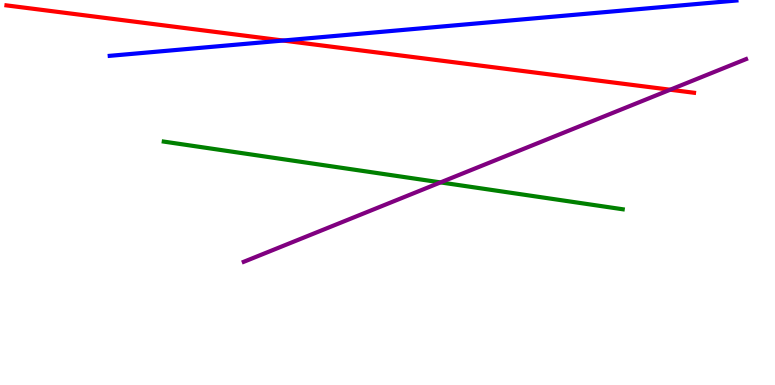[{'lines': ['blue', 'red'], 'intersections': [{'x': 3.65, 'y': 8.95}]}, {'lines': ['green', 'red'], 'intersections': []}, {'lines': ['purple', 'red'], 'intersections': [{'x': 8.65, 'y': 7.67}]}, {'lines': ['blue', 'green'], 'intersections': []}, {'lines': ['blue', 'purple'], 'intersections': []}, {'lines': ['green', 'purple'], 'intersections': [{'x': 5.68, 'y': 5.26}]}]